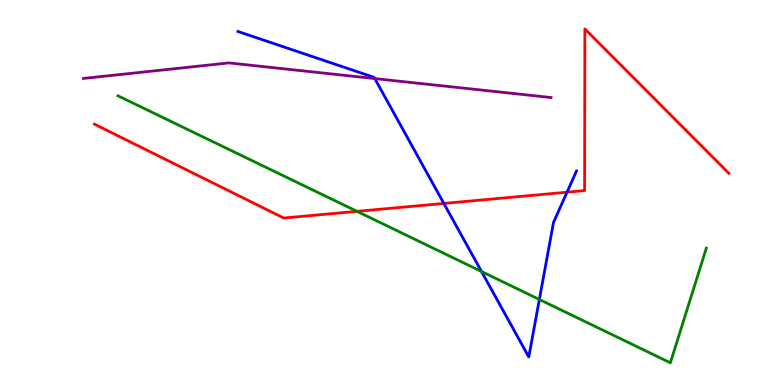[{'lines': ['blue', 'red'], 'intersections': [{'x': 5.73, 'y': 4.72}, {'x': 7.32, 'y': 5.01}]}, {'lines': ['green', 'red'], 'intersections': [{'x': 4.61, 'y': 4.51}]}, {'lines': ['purple', 'red'], 'intersections': []}, {'lines': ['blue', 'green'], 'intersections': [{'x': 6.21, 'y': 2.95}, {'x': 6.96, 'y': 2.22}]}, {'lines': ['blue', 'purple'], 'intersections': [{'x': 4.84, 'y': 7.96}]}, {'lines': ['green', 'purple'], 'intersections': []}]